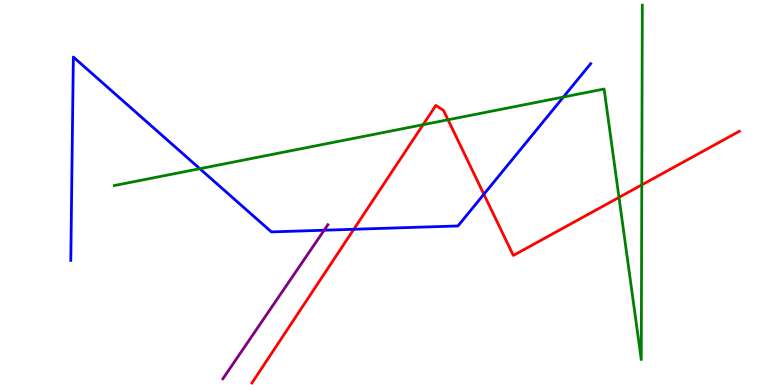[{'lines': ['blue', 'red'], 'intersections': [{'x': 4.57, 'y': 4.04}, {'x': 6.24, 'y': 4.95}]}, {'lines': ['green', 'red'], 'intersections': [{'x': 5.46, 'y': 6.76}, {'x': 5.78, 'y': 6.89}, {'x': 7.99, 'y': 4.87}, {'x': 8.28, 'y': 5.2}]}, {'lines': ['purple', 'red'], 'intersections': []}, {'lines': ['blue', 'green'], 'intersections': [{'x': 2.58, 'y': 5.62}, {'x': 7.27, 'y': 7.48}]}, {'lines': ['blue', 'purple'], 'intersections': [{'x': 4.18, 'y': 4.02}]}, {'lines': ['green', 'purple'], 'intersections': []}]